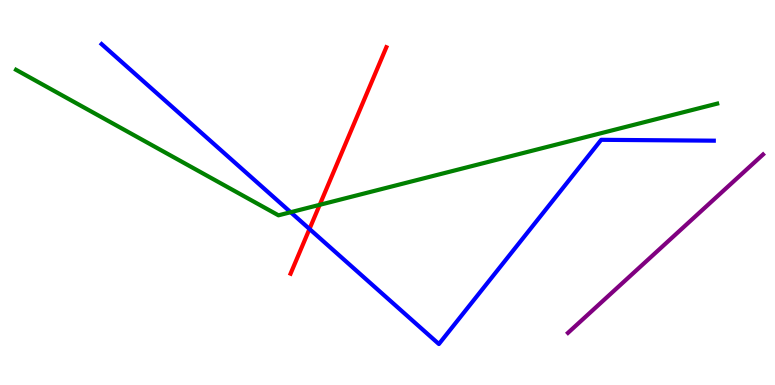[{'lines': ['blue', 'red'], 'intersections': [{'x': 3.99, 'y': 4.05}]}, {'lines': ['green', 'red'], 'intersections': [{'x': 4.13, 'y': 4.68}]}, {'lines': ['purple', 'red'], 'intersections': []}, {'lines': ['blue', 'green'], 'intersections': [{'x': 3.75, 'y': 4.49}]}, {'lines': ['blue', 'purple'], 'intersections': []}, {'lines': ['green', 'purple'], 'intersections': []}]